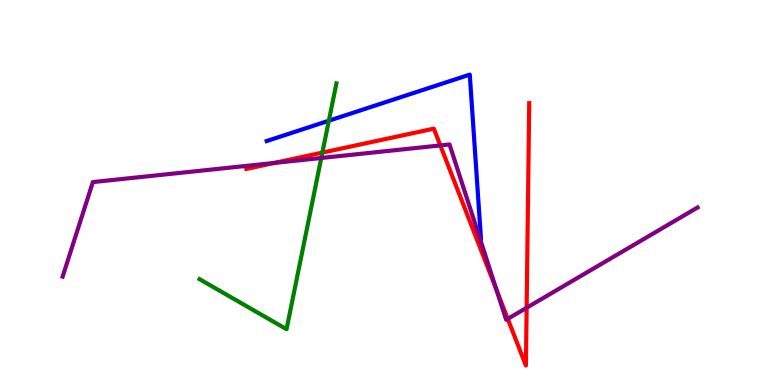[{'lines': ['blue', 'red'], 'intersections': []}, {'lines': ['green', 'red'], 'intersections': [{'x': 4.16, 'y': 6.04}]}, {'lines': ['purple', 'red'], 'intersections': [{'x': 3.54, 'y': 5.77}, {'x': 5.68, 'y': 6.22}, {'x': 6.41, 'y': 2.46}, {'x': 6.55, 'y': 1.72}, {'x': 6.8, 'y': 2.01}]}, {'lines': ['blue', 'green'], 'intersections': [{'x': 4.24, 'y': 6.86}]}, {'lines': ['blue', 'purple'], 'intersections': []}, {'lines': ['green', 'purple'], 'intersections': [{'x': 4.15, 'y': 5.9}]}]